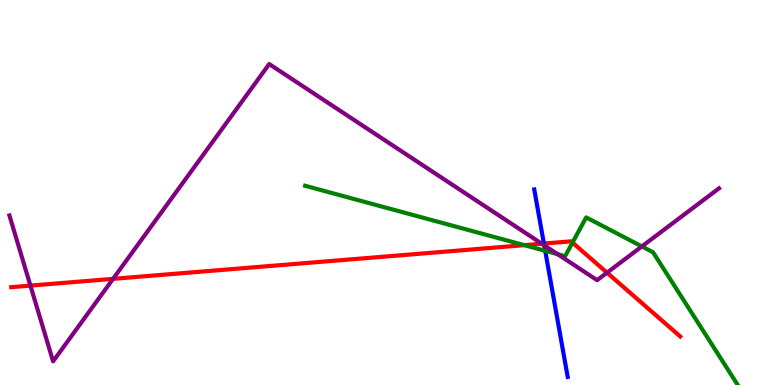[{'lines': ['blue', 'red'], 'intersections': [{'x': 7.02, 'y': 3.67}]}, {'lines': ['green', 'red'], 'intersections': [{'x': 6.77, 'y': 3.63}, {'x': 7.39, 'y': 3.7}]}, {'lines': ['purple', 'red'], 'intersections': [{'x': 0.393, 'y': 2.58}, {'x': 1.46, 'y': 2.76}, {'x': 6.99, 'y': 3.67}, {'x': 7.83, 'y': 2.92}]}, {'lines': ['blue', 'green'], 'intersections': [{'x': 7.03, 'y': 3.49}]}, {'lines': ['blue', 'purple'], 'intersections': [{'x': 7.02, 'y': 3.63}]}, {'lines': ['green', 'purple'], 'intersections': [{'x': 7.2, 'y': 3.4}, {'x': 8.28, 'y': 3.6}]}]